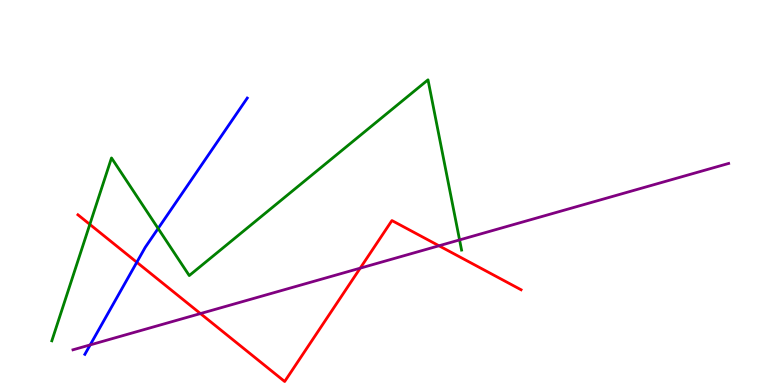[{'lines': ['blue', 'red'], 'intersections': [{'x': 1.77, 'y': 3.19}]}, {'lines': ['green', 'red'], 'intersections': [{'x': 1.16, 'y': 4.17}]}, {'lines': ['purple', 'red'], 'intersections': [{'x': 2.59, 'y': 1.86}, {'x': 4.65, 'y': 3.03}, {'x': 5.66, 'y': 3.62}]}, {'lines': ['blue', 'green'], 'intersections': [{'x': 2.04, 'y': 4.07}]}, {'lines': ['blue', 'purple'], 'intersections': [{'x': 1.16, 'y': 1.04}]}, {'lines': ['green', 'purple'], 'intersections': [{'x': 5.93, 'y': 3.77}]}]